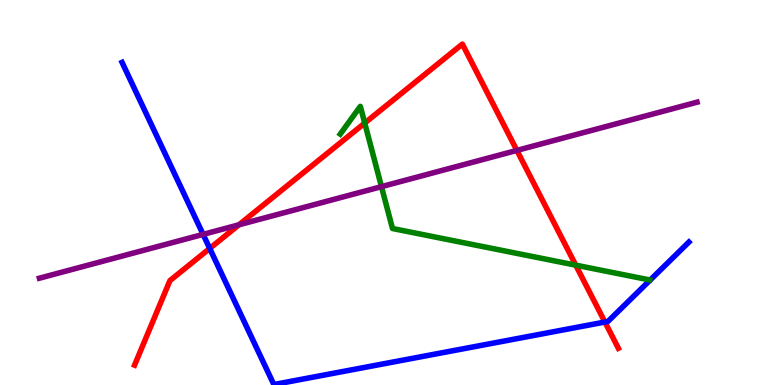[{'lines': ['blue', 'red'], 'intersections': [{'x': 2.71, 'y': 3.55}, {'x': 7.81, 'y': 1.64}]}, {'lines': ['green', 'red'], 'intersections': [{'x': 4.71, 'y': 6.8}, {'x': 7.43, 'y': 3.11}]}, {'lines': ['purple', 'red'], 'intersections': [{'x': 3.08, 'y': 4.16}, {'x': 6.67, 'y': 6.09}]}, {'lines': ['blue', 'green'], 'intersections': []}, {'lines': ['blue', 'purple'], 'intersections': [{'x': 2.62, 'y': 3.91}]}, {'lines': ['green', 'purple'], 'intersections': [{'x': 4.92, 'y': 5.15}]}]